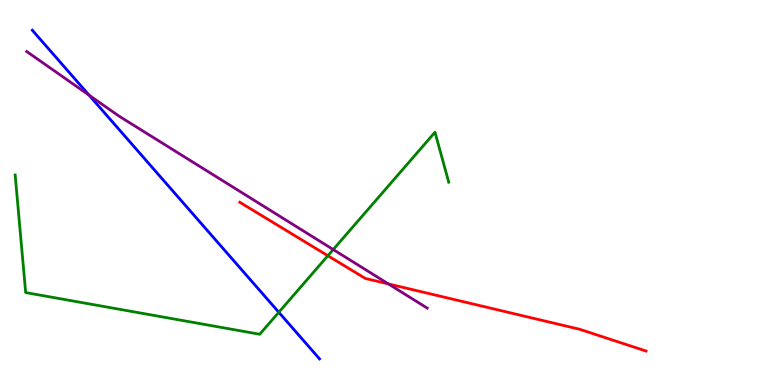[{'lines': ['blue', 'red'], 'intersections': []}, {'lines': ['green', 'red'], 'intersections': [{'x': 4.23, 'y': 3.36}]}, {'lines': ['purple', 'red'], 'intersections': [{'x': 5.01, 'y': 2.63}]}, {'lines': ['blue', 'green'], 'intersections': [{'x': 3.6, 'y': 1.89}]}, {'lines': ['blue', 'purple'], 'intersections': [{'x': 1.15, 'y': 7.53}]}, {'lines': ['green', 'purple'], 'intersections': [{'x': 4.3, 'y': 3.52}]}]